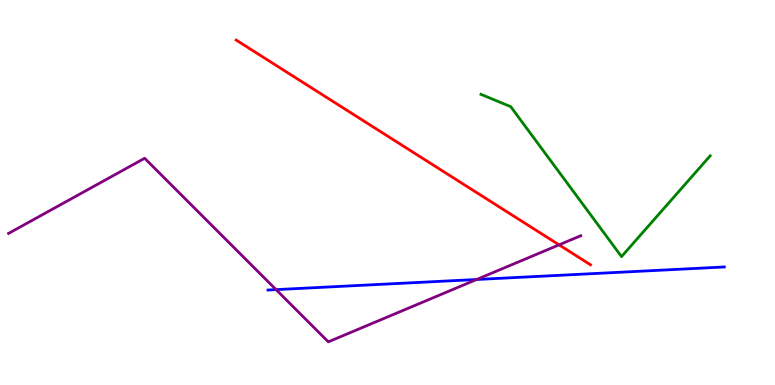[{'lines': ['blue', 'red'], 'intersections': []}, {'lines': ['green', 'red'], 'intersections': []}, {'lines': ['purple', 'red'], 'intersections': [{'x': 7.21, 'y': 3.64}]}, {'lines': ['blue', 'green'], 'intersections': []}, {'lines': ['blue', 'purple'], 'intersections': [{'x': 3.56, 'y': 2.48}, {'x': 6.15, 'y': 2.74}]}, {'lines': ['green', 'purple'], 'intersections': []}]